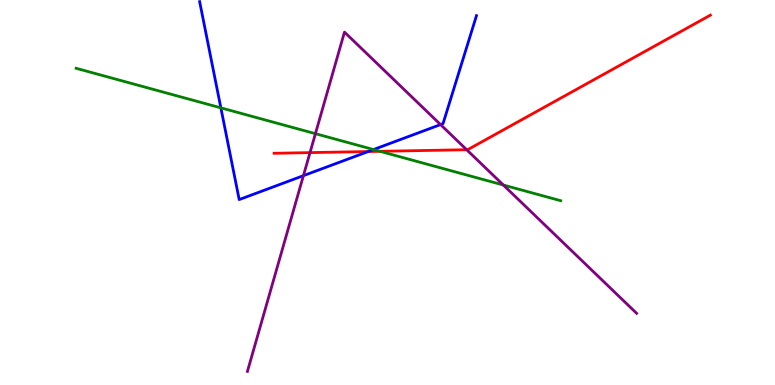[{'lines': ['blue', 'red'], 'intersections': [{'x': 4.75, 'y': 6.06}]}, {'lines': ['green', 'red'], 'intersections': [{'x': 4.9, 'y': 6.07}]}, {'lines': ['purple', 'red'], 'intersections': [{'x': 4.0, 'y': 6.04}, {'x': 6.02, 'y': 6.11}]}, {'lines': ['blue', 'green'], 'intersections': [{'x': 2.85, 'y': 7.2}, {'x': 4.82, 'y': 6.12}]}, {'lines': ['blue', 'purple'], 'intersections': [{'x': 3.92, 'y': 5.44}, {'x': 5.68, 'y': 6.76}]}, {'lines': ['green', 'purple'], 'intersections': [{'x': 4.07, 'y': 6.53}, {'x': 6.49, 'y': 5.19}]}]